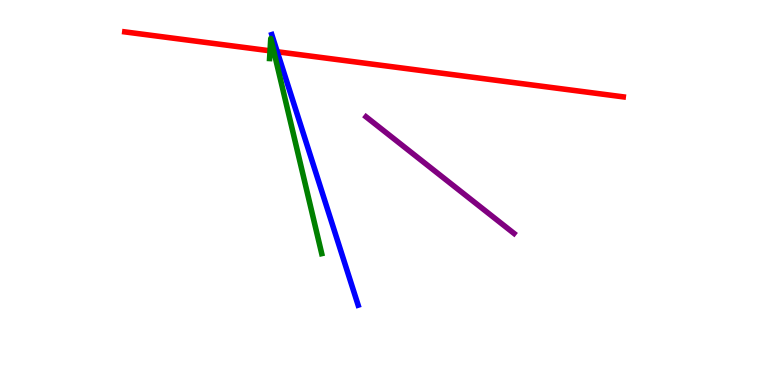[{'lines': ['blue', 'red'], 'intersections': [{'x': 3.58, 'y': 8.66}]}, {'lines': ['green', 'red'], 'intersections': [{'x': 3.48, 'y': 8.68}, {'x': 3.53, 'y': 8.67}]}, {'lines': ['purple', 'red'], 'intersections': []}, {'lines': ['blue', 'green'], 'intersections': []}, {'lines': ['blue', 'purple'], 'intersections': []}, {'lines': ['green', 'purple'], 'intersections': []}]